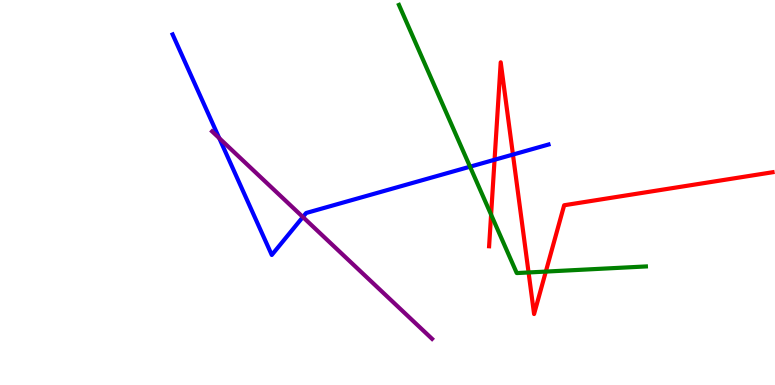[{'lines': ['blue', 'red'], 'intersections': [{'x': 6.38, 'y': 5.85}, {'x': 6.62, 'y': 5.99}]}, {'lines': ['green', 'red'], 'intersections': [{'x': 6.34, 'y': 4.42}, {'x': 6.82, 'y': 2.92}, {'x': 7.04, 'y': 2.95}]}, {'lines': ['purple', 'red'], 'intersections': []}, {'lines': ['blue', 'green'], 'intersections': [{'x': 6.06, 'y': 5.67}]}, {'lines': ['blue', 'purple'], 'intersections': [{'x': 2.83, 'y': 6.41}, {'x': 3.91, 'y': 4.36}]}, {'lines': ['green', 'purple'], 'intersections': []}]